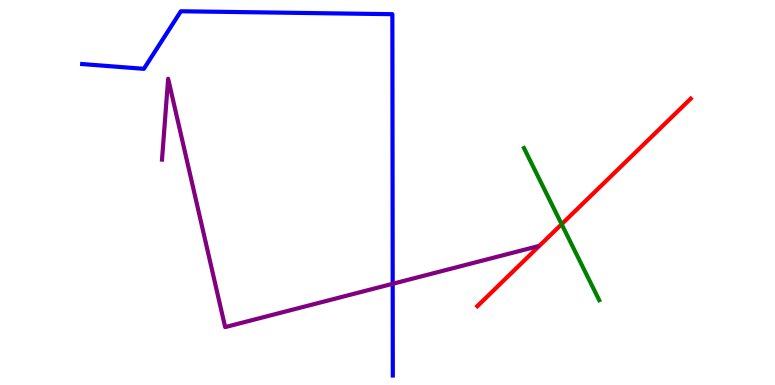[{'lines': ['blue', 'red'], 'intersections': []}, {'lines': ['green', 'red'], 'intersections': [{'x': 7.25, 'y': 4.18}]}, {'lines': ['purple', 'red'], 'intersections': []}, {'lines': ['blue', 'green'], 'intersections': []}, {'lines': ['blue', 'purple'], 'intersections': [{'x': 5.07, 'y': 2.63}]}, {'lines': ['green', 'purple'], 'intersections': []}]